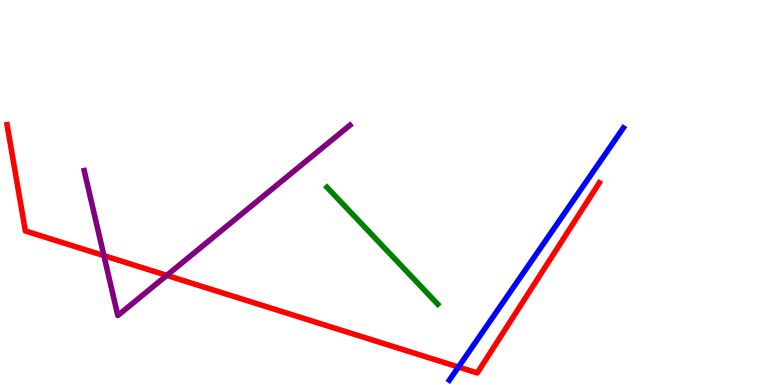[{'lines': ['blue', 'red'], 'intersections': [{'x': 5.92, 'y': 0.467}]}, {'lines': ['green', 'red'], 'intersections': []}, {'lines': ['purple', 'red'], 'intersections': [{'x': 1.34, 'y': 3.36}, {'x': 2.15, 'y': 2.85}]}, {'lines': ['blue', 'green'], 'intersections': []}, {'lines': ['blue', 'purple'], 'intersections': []}, {'lines': ['green', 'purple'], 'intersections': []}]